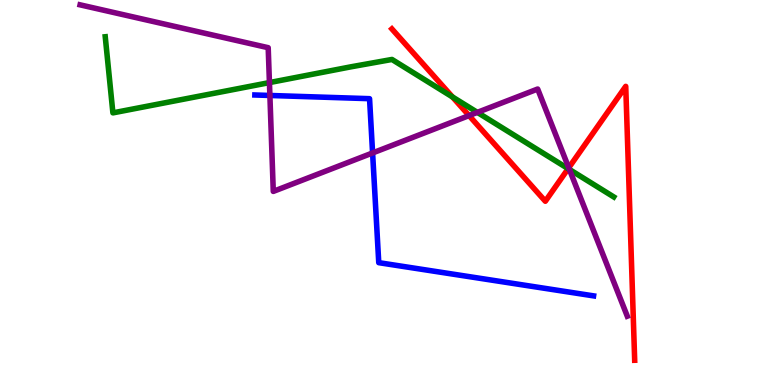[{'lines': ['blue', 'red'], 'intersections': []}, {'lines': ['green', 'red'], 'intersections': [{'x': 5.84, 'y': 7.48}, {'x': 7.33, 'y': 5.62}]}, {'lines': ['purple', 'red'], 'intersections': [{'x': 6.05, 'y': 7.0}, {'x': 7.34, 'y': 5.64}]}, {'lines': ['blue', 'green'], 'intersections': []}, {'lines': ['blue', 'purple'], 'intersections': [{'x': 3.48, 'y': 7.52}, {'x': 4.81, 'y': 6.03}]}, {'lines': ['green', 'purple'], 'intersections': [{'x': 3.48, 'y': 7.85}, {'x': 6.16, 'y': 7.08}, {'x': 7.35, 'y': 5.6}]}]